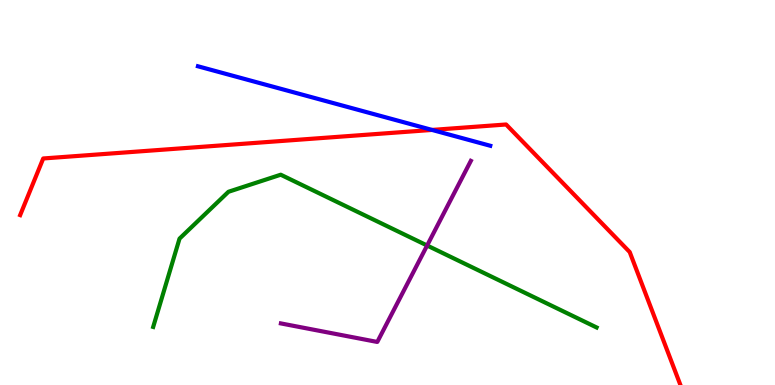[{'lines': ['blue', 'red'], 'intersections': [{'x': 5.57, 'y': 6.63}]}, {'lines': ['green', 'red'], 'intersections': []}, {'lines': ['purple', 'red'], 'intersections': []}, {'lines': ['blue', 'green'], 'intersections': []}, {'lines': ['blue', 'purple'], 'intersections': []}, {'lines': ['green', 'purple'], 'intersections': [{'x': 5.51, 'y': 3.62}]}]